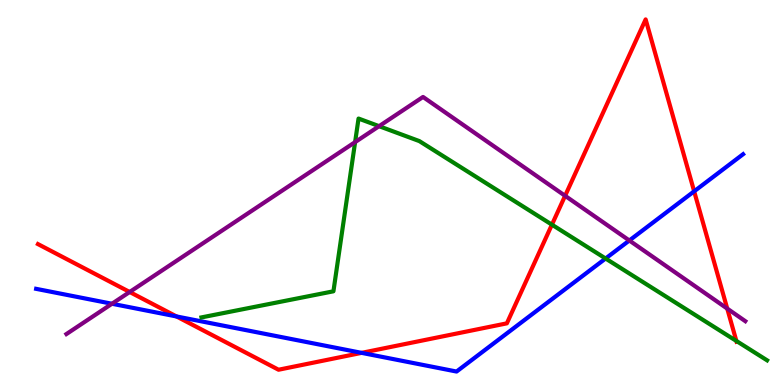[{'lines': ['blue', 'red'], 'intersections': [{'x': 2.28, 'y': 1.78}, {'x': 4.67, 'y': 0.835}, {'x': 8.96, 'y': 5.03}]}, {'lines': ['green', 'red'], 'intersections': [{'x': 7.12, 'y': 4.16}, {'x': 9.5, 'y': 1.14}]}, {'lines': ['purple', 'red'], 'intersections': [{'x': 1.67, 'y': 2.42}, {'x': 7.29, 'y': 4.91}, {'x': 9.38, 'y': 1.98}]}, {'lines': ['blue', 'green'], 'intersections': [{'x': 7.81, 'y': 3.29}]}, {'lines': ['blue', 'purple'], 'intersections': [{'x': 1.44, 'y': 2.11}, {'x': 8.12, 'y': 3.75}]}, {'lines': ['green', 'purple'], 'intersections': [{'x': 4.58, 'y': 6.31}, {'x': 4.89, 'y': 6.72}]}]